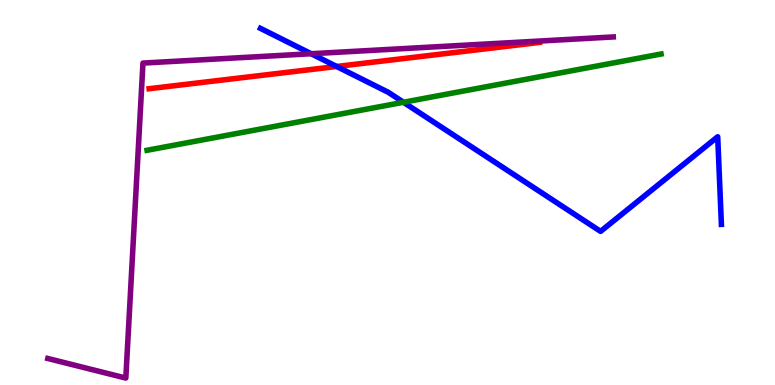[{'lines': ['blue', 'red'], 'intersections': [{'x': 4.34, 'y': 8.27}]}, {'lines': ['green', 'red'], 'intersections': []}, {'lines': ['purple', 'red'], 'intersections': []}, {'lines': ['blue', 'green'], 'intersections': [{'x': 5.21, 'y': 7.34}]}, {'lines': ['blue', 'purple'], 'intersections': [{'x': 4.02, 'y': 8.6}]}, {'lines': ['green', 'purple'], 'intersections': []}]